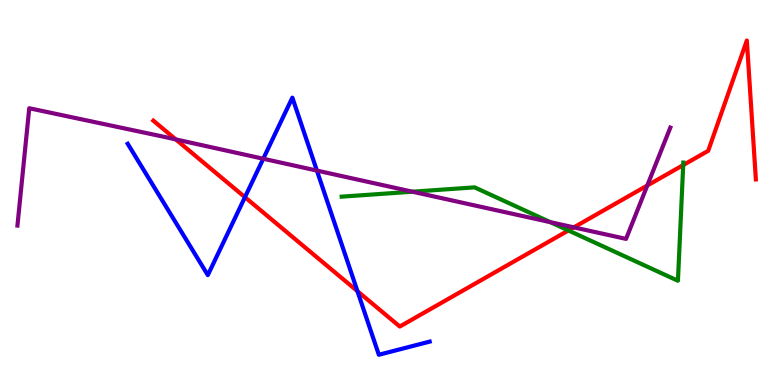[{'lines': ['blue', 'red'], 'intersections': [{'x': 3.16, 'y': 4.88}, {'x': 4.61, 'y': 2.44}]}, {'lines': ['green', 'red'], 'intersections': [{'x': 7.33, 'y': 4.01}, {'x': 8.82, 'y': 5.71}]}, {'lines': ['purple', 'red'], 'intersections': [{'x': 2.27, 'y': 6.38}, {'x': 7.4, 'y': 4.09}, {'x': 8.35, 'y': 5.18}]}, {'lines': ['blue', 'green'], 'intersections': []}, {'lines': ['blue', 'purple'], 'intersections': [{'x': 3.4, 'y': 5.88}, {'x': 4.09, 'y': 5.57}]}, {'lines': ['green', 'purple'], 'intersections': [{'x': 5.32, 'y': 5.02}, {'x': 7.1, 'y': 4.23}]}]